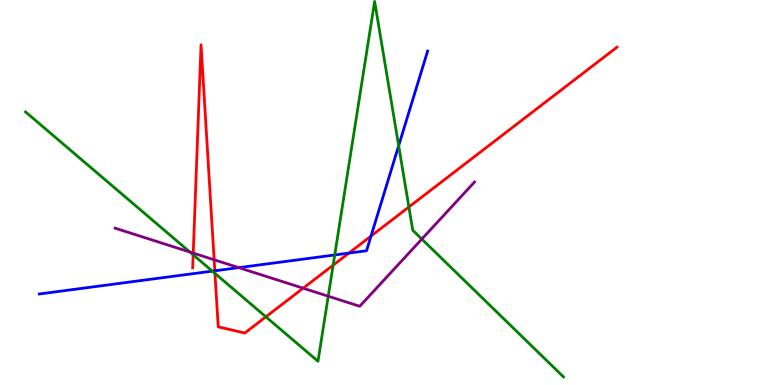[{'lines': ['blue', 'red'], 'intersections': [{'x': 2.77, 'y': 2.97}, {'x': 4.5, 'y': 3.43}, {'x': 4.79, 'y': 3.87}]}, {'lines': ['green', 'red'], 'intersections': [{'x': 2.49, 'y': 3.38}, {'x': 2.77, 'y': 2.9}, {'x': 3.43, 'y': 1.77}, {'x': 4.3, 'y': 3.11}, {'x': 5.28, 'y': 4.62}]}, {'lines': ['purple', 'red'], 'intersections': [{'x': 2.49, 'y': 3.43}, {'x': 2.76, 'y': 3.25}, {'x': 3.91, 'y': 2.51}]}, {'lines': ['blue', 'green'], 'intersections': [{'x': 2.74, 'y': 2.96}, {'x': 4.32, 'y': 3.38}, {'x': 5.14, 'y': 6.22}]}, {'lines': ['blue', 'purple'], 'intersections': [{'x': 3.08, 'y': 3.05}]}, {'lines': ['green', 'purple'], 'intersections': [{'x': 2.45, 'y': 3.45}, {'x': 4.24, 'y': 2.31}, {'x': 5.44, 'y': 3.79}]}]